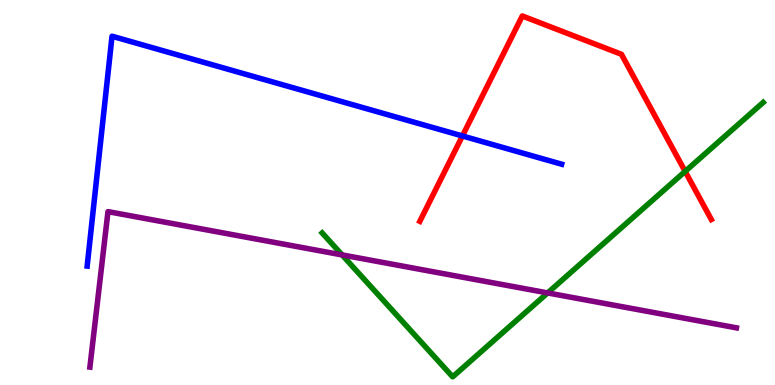[{'lines': ['blue', 'red'], 'intersections': [{'x': 5.97, 'y': 6.47}]}, {'lines': ['green', 'red'], 'intersections': [{'x': 8.84, 'y': 5.55}]}, {'lines': ['purple', 'red'], 'intersections': []}, {'lines': ['blue', 'green'], 'intersections': []}, {'lines': ['blue', 'purple'], 'intersections': []}, {'lines': ['green', 'purple'], 'intersections': [{'x': 4.41, 'y': 3.38}, {'x': 7.07, 'y': 2.39}]}]